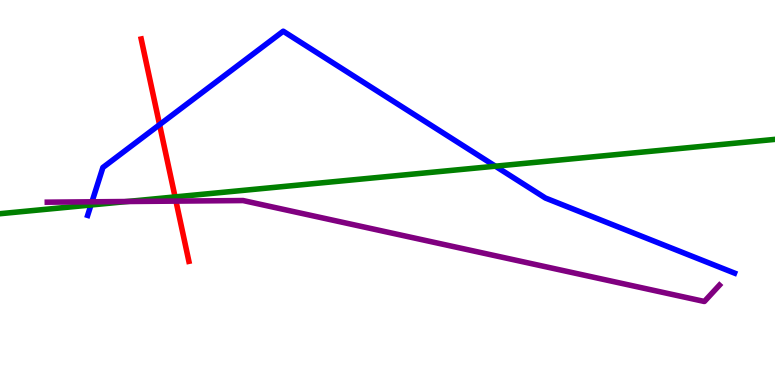[{'lines': ['blue', 'red'], 'intersections': [{'x': 2.06, 'y': 6.76}]}, {'lines': ['green', 'red'], 'intersections': [{'x': 2.26, 'y': 4.89}]}, {'lines': ['purple', 'red'], 'intersections': [{'x': 2.27, 'y': 4.78}]}, {'lines': ['blue', 'green'], 'intersections': [{'x': 1.17, 'y': 4.68}, {'x': 6.39, 'y': 5.68}]}, {'lines': ['blue', 'purple'], 'intersections': [{'x': 1.19, 'y': 4.76}]}, {'lines': ['green', 'purple'], 'intersections': [{'x': 1.64, 'y': 4.77}]}]